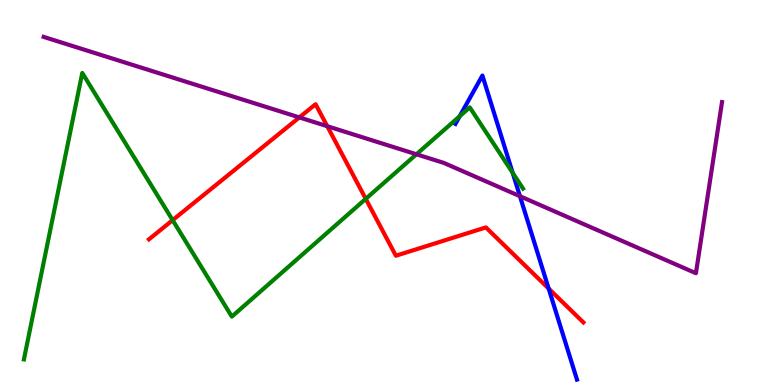[{'lines': ['blue', 'red'], 'intersections': [{'x': 7.08, 'y': 2.5}]}, {'lines': ['green', 'red'], 'intersections': [{'x': 2.23, 'y': 4.28}, {'x': 4.72, 'y': 4.84}]}, {'lines': ['purple', 'red'], 'intersections': [{'x': 3.86, 'y': 6.95}, {'x': 4.22, 'y': 6.72}]}, {'lines': ['blue', 'green'], 'intersections': [{'x': 5.93, 'y': 6.98}, {'x': 6.61, 'y': 5.51}]}, {'lines': ['blue', 'purple'], 'intersections': [{'x': 6.71, 'y': 4.9}]}, {'lines': ['green', 'purple'], 'intersections': [{'x': 5.37, 'y': 5.99}]}]